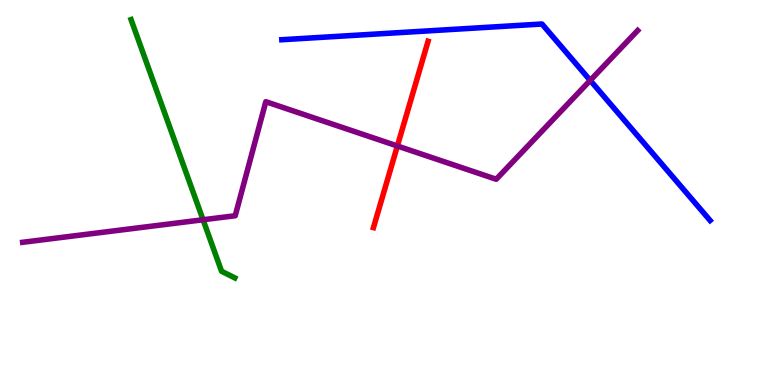[{'lines': ['blue', 'red'], 'intersections': []}, {'lines': ['green', 'red'], 'intersections': []}, {'lines': ['purple', 'red'], 'intersections': [{'x': 5.13, 'y': 6.21}]}, {'lines': ['blue', 'green'], 'intersections': []}, {'lines': ['blue', 'purple'], 'intersections': [{'x': 7.62, 'y': 7.91}]}, {'lines': ['green', 'purple'], 'intersections': [{'x': 2.62, 'y': 4.29}]}]